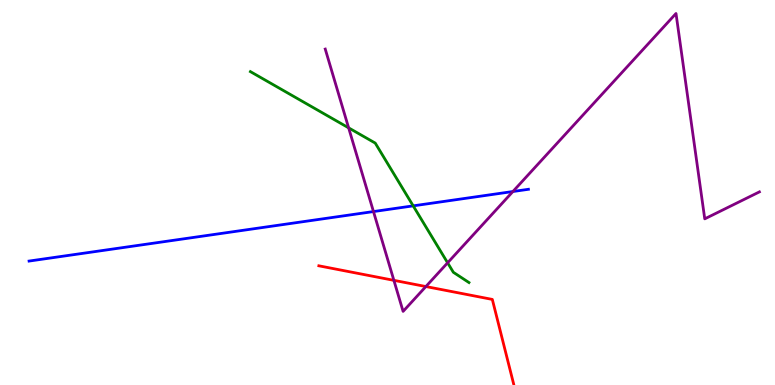[{'lines': ['blue', 'red'], 'intersections': []}, {'lines': ['green', 'red'], 'intersections': []}, {'lines': ['purple', 'red'], 'intersections': [{'x': 5.08, 'y': 2.72}, {'x': 5.5, 'y': 2.56}]}, {'lines': ['blue', 'green'], 'intersections': [{'x': 5.33, 'y': 4.65}]}, {'lines': ['blue', 'purple'], 'intersections': [{'x': 4.82, 'y': 4.5}, {'x': 6.62, 'y': 5.03}]}, {'lines': ['green', 'purple'], 'intersections': [{'x': 4.5, 'y': 6.68}, {'x': 5.78, 'y': 3.17}]}]